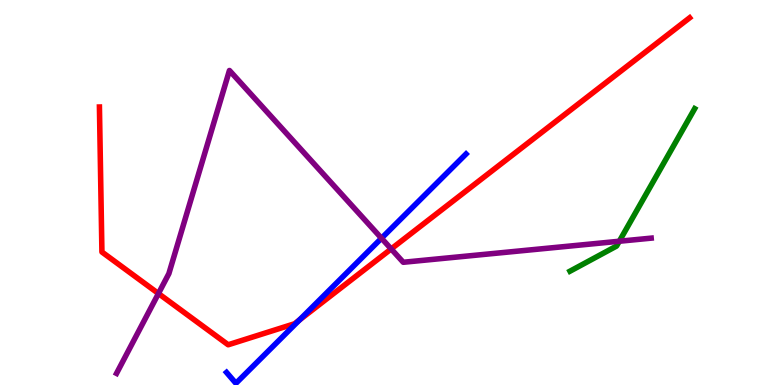[{'lines': ['blue', 'red'], 'intersections': [{'x': 3.87, 'y': 1.69}]}, {'lines': ['green', 'red'], 'intersections': []}, {'lines': ['purple', 'red'], 'intersections': [{'x': 2.04, 'y': 2.38}, {'x': 5.05, 'y': 3.53}]}, {'lines': ['blue', 'green'], 'intersections': []}, {'lines': ['blue', 'purple'], 'intersections': [{'x': 4.92, 'y': 3.81}]}, {'lines': ['green', 'purple'], 'intersections': [{'x': 7.99, 'y': 3.73}]}]